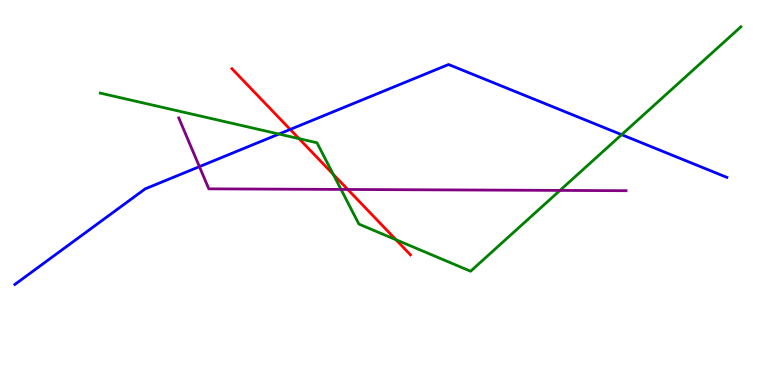[{'lines': ['blue', 'red'], 'intersections': [{'x': 3.74, 'y': 6.64}]}, {'lines': ['green', 'red'], 'intersections': [{'x': 3.86, 'y': 6.4}, {'x': 4.3, 'y': 5.47}, {'x': 5.11, 'y': 3.77}]}, {'lines': ['purple', 'red'], 'intersections': [{'x': 4.49, 'y': 5.08}]}, {'lines': ['blue', 'green'], 'intersections': [{'x': 3.6, 'y': 6.52}, {'x': 8.02, 'y': 6.5}]}, {'lines': ['blue', 'purple'], 'intersections': [{'x': 2.57, 'y': 5.67}]}, {'lines': ['green', 'purple'], 'intersections': [{'x': 4.4, 'y': 5.08}, {'x': 7.23, 'y': 5.05}]}]